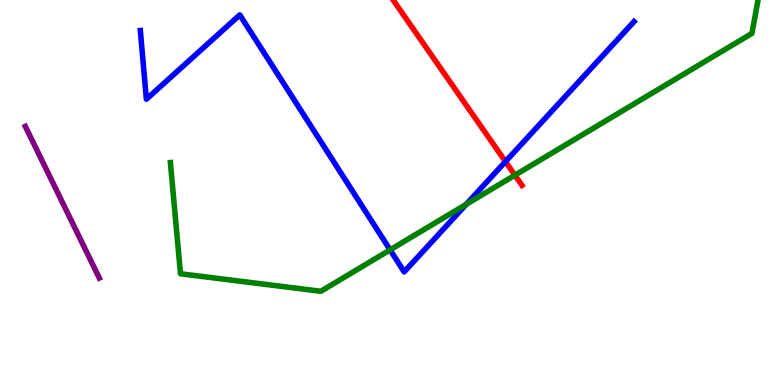[{'lines': ['blue', 'red'], 'intersections': [{'x': 6.52, 'y': 5.8}]}, {'lines': ['green', 'red'], 'intersections': [{'x': 6.64, 'y': 5.45}]}, {'lines': ['purple', 'red'], 'intersections': []}, {'lines': ['blue', 'green'], 'intersections': [{'x': 5.03, 'y': 3.51}, {'x': 6.02, 'y': 4.69}]}, {'lines': ['blue', 'purple'], 'intersections': []}, {'lines': ['green', 'purple'], 'intersections': []}]